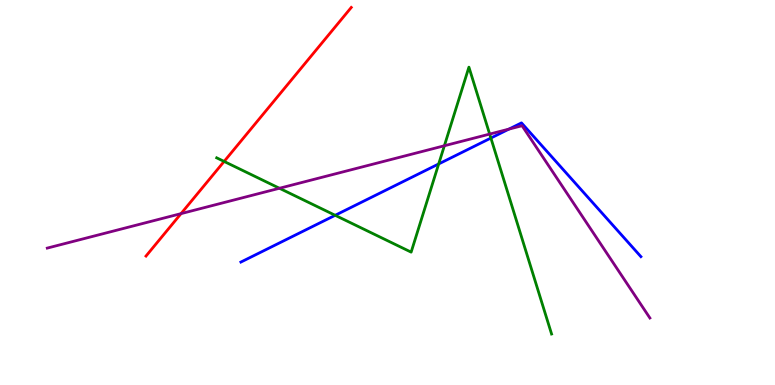[{'lines': ['blue', 'red'], 'intersections': []}, {'lines': ['green', 'red'], 'intersections': [{'x': 2.89, 'y': 5.81}]}, {'lines': ['purple', 'red'], 'intersections': [{'x': 2.34, 'y': 4.45}]}, {'lines': ['blue', 'green'], 'intersections': [{'x': 4.32, 'y': 4.41}, {'x': 5.66, 'y': 5.74}, {'x': 6.33, 'y': 6.41}]}, {'lines': ['blue', 'purple'], 'intersections': [{'x': 6.57, 'y': 6.65}]}, {'lines': ['green', 'purple'], 'intersections': [{'x': 3.61, 'y': 5.11}, {'x': 5.73, 'y': 6.21}, {'x': 6.32, 'y': 6.52}]}]